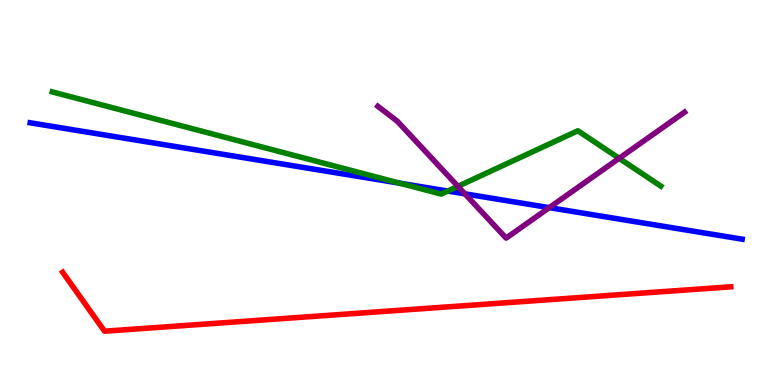[{'lines': ['blue', 'red'], 'intersections': []}, {'lines': ['green', 'red'], 'intersections': []}, {'lines': ['purple', 'red'], 'intersections': []}, {'lines': ['blue', 'green'], 'intersections': [{'x': 5.16, 'y': 5.24}, {'x': 5.78, 'y': 5.04}]}, {'lines': ['blue', 'purple'], 'intersections': [{'x': 6.0, 'y': 4.96}, {'x': 7.09, 'y': 4.61}]}, {'lines': ['green', 'purple'], 'intersections': [{'x': 5.91, 'y': 5.16}, {'x': 7.99, 'y': 5.89}]}]